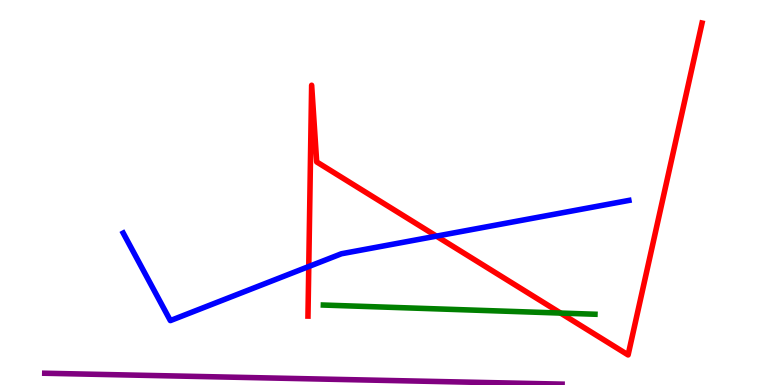[{'lines': ['blue', 'red'], 'intersections': [{'x': 3.98, 'y': 3.08}, {'x': 5.63, 'y': 3.87}]}, {'lines': ['green', 'red'], 'intersections': [{'x': 7.23, 'y': 1.87}]}, {'lines': ['purple', 'red'], 'intersections': []}, {'lines': ['blue', 'green'], 'intersections': []}, {'lines': ['blue', 'purple'], 'intersections': []}, {'lines': ['green', 'purple'], 'intersections': []}]